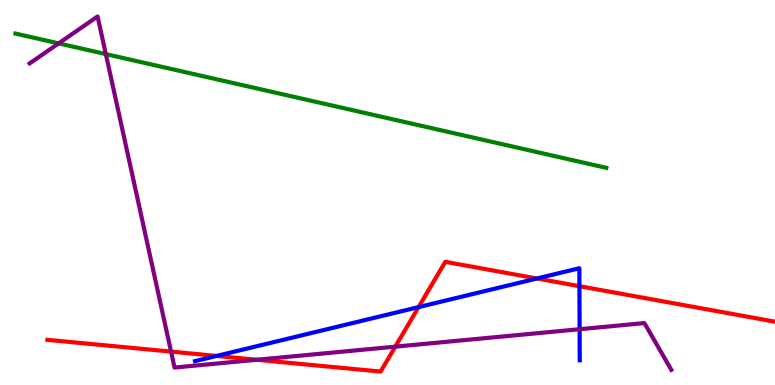[{'lines': ['blue', 'red'], 'intersections': [{'x': 2.79, 'y': 0.755}, {'x': 5.4, 'y': 2.02}, {'x': 6.93, 'y': 2.77}, {'x': 7.48, 'y': 2.57}]}, {'lines': ['green', 'red'], 'intersections': []}, {'lines': ['purple', 'red'], 'intersections': [{'x': 2.21, 'y': 0.867}, {'x': 3.31, 'y': 0.655}, {'x': 5.1, 'y': 0.996}]}, {'lines': ['blue', 'green'], 'intersections': []}, {'lines': ['blue', 'purple'], 'intersections': [{'x': 7.48, 'y': 1.45}]}, {'lines': ['green', 'purple'], 'intersections': [{'x': 0.757, 'y': 8.87}, {'x': 1.37, 'y': 8.59}]}]